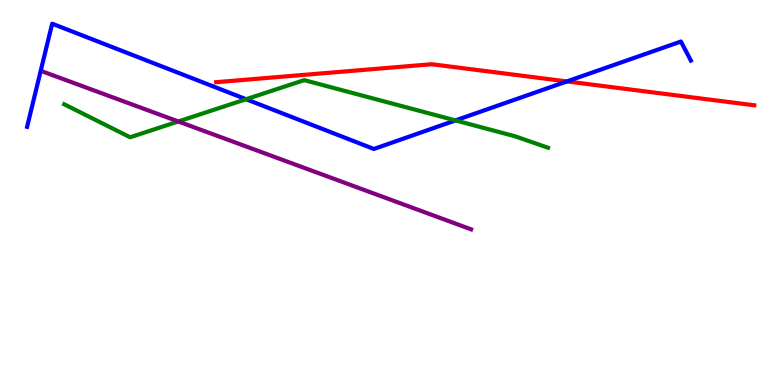[{'lines': ['blue', 'red'], 'intersections': [{'x': 7.31, 'y': 7.88}]}, {'lines': ['green', 'red'], 'intersections': []}, {'lines': ['purple', 'red'], 'intersections': []}, {'lines': ['blue', 'green'], 'intersections': [{'x': 3.18, 'y': 7.42}, {'x': 5.88, 'y': 6.87}]}, {'lines': ['blue', 'purple'], 'intersections': []}, {'lines': ['green', 'purple'], 'intersections': [{'x': 2.3, 'y': 6.84}]}]